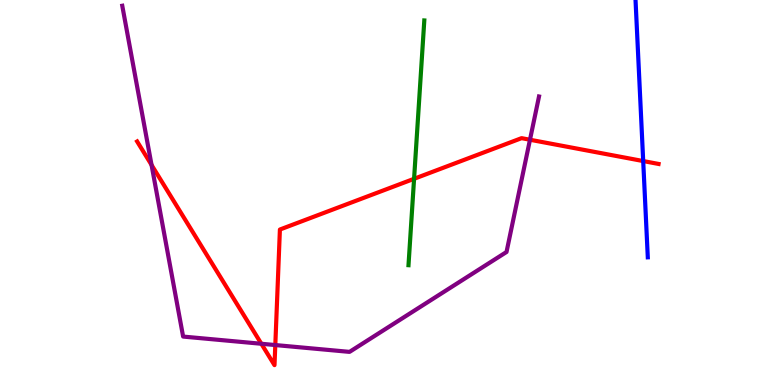[{'lines': ['blue', 'red'], 'intersections': [{'x': 8.3, 'y': 5.82}]}, {'lines': ['green', 'red'], 'intersections': [{'x': 5.34, 'y': 5.36}]}, {'lines': ['purple', 'red'], 'intersections': [{'x': 1.96, 'y': 5.72}, {'x': 3.37, 'y': 1.07}, {'x': 3.55, 'y': 1.04}, {'x': 6.84, 'y': 6.37}]}, {'lines': ['blue', 'green'], 'intersections': []}, {'lines': ['blue', 'purple'], 'intersections': []}, {'lines': ['green', 'purple'], 'intersections': []}]